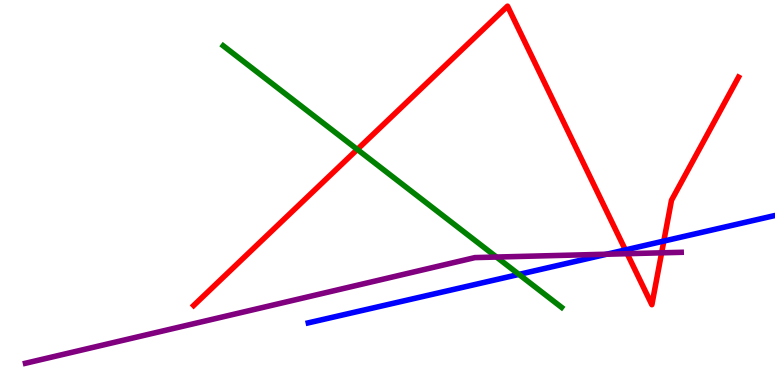[{'lines': ['blue', 'red'], 'intersections': [{'x': 8.07, 'y': 3.51}, {'x': 8.57, 'y': 3.74}]}, {'lines': ['green', 'red'], 'intersections': [{'x': 4.61, 'y': 6.12}]}, {'lines': ['purple', 'red'], 'intersections': [{'x': 8.09, 'y': 3.41}, {'x': 8.54, 'y': 3.43}]}, {'lines': ['blue', 'green'], 'intersections': [{'x': 6.7, 'y': 2.87}]}, {'lines': ['blue', 'purple'], 'intersections': [{'x': 7.83, 'y': 3.4}]}, {'lines': ['green', 'purple'], 'intersections': [{'x': 6.41, 'y': 3.32}]}]